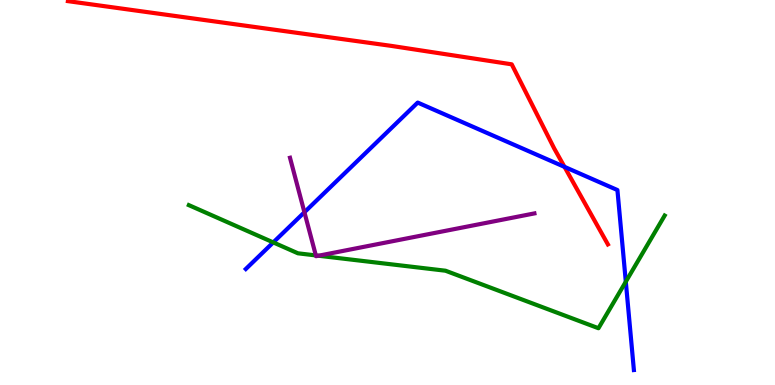[{'lines': ['blue', 'red'], 'intersections': [{'x': 7.28, 'y': 5.67}]}, {'lines': ['green', 'red'], 'intersections': []}, {'lines': ['purple', 'red'], 'intersections': []}, {'lines': ['blue', 'green'], 'intersections': [{'x': 3.53, 'y': 3.7}, {'x': 8.07, 'y': 2.68}]}, {'lines': ['blue', 'purple'], 'intersections': [{'x': 3.93, 'y': 4.49}]}, {'lines': ['green', 'purple'], 'intersections': [{'x': 4.08, 'y': 3.37}, {'x': 4.11, 'y': 3.36}]}]